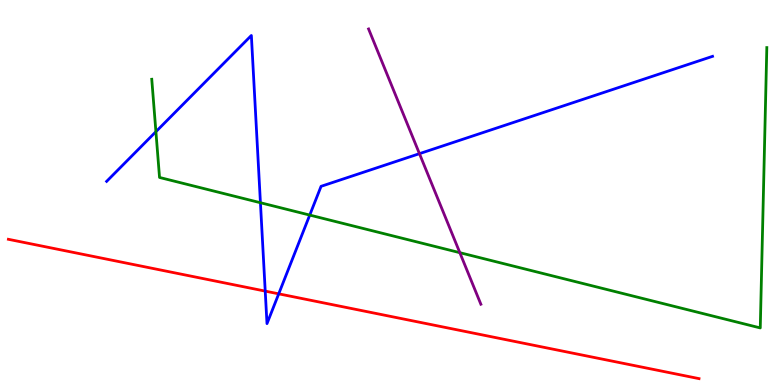[{'lines': ['blue', 'red'], 'intersections': [{'x': 3.42, 'y': 2.44}, {'x': 3.6, 'y': 2.37}]}, {'lines': ['green', 'red'], 'intersections': []}, {'lines': ['purple', 'red'], 'intersections': []}, {'lines': ['blue', 'green'], 'intersections': [{'x': 2.01, 'y': 6.58}, {'x': 3.36, 'y': 4.73}, {'x': 4.0, 'y': 4.41}]}, {'lines': ['blue', 'purple'], 'intersections': [{'x': 5.41, 'y': 6.01}]}, {'lines': ['green', 'purple'], 'intersections': [{'x': 5.93, 'y': 3.44}]}]